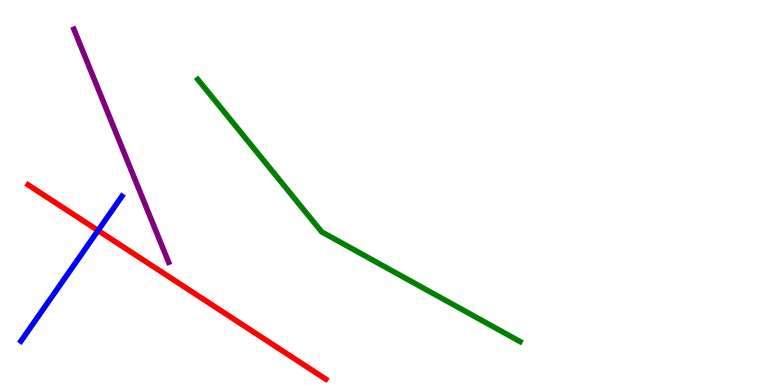[{'lines': ['blue', 'red'], 'intersections': [{'x': 1.27, 'y': 4.01}]}, {'lines': ['green', 'red'], 'intersections': []}, {'lines': ['purple', 'red'], 'intersections': []}, {'lines': ['blue', 'green'], 'intersections': []}, {'lines': ['blue', 'purple'], 'intersections': []}, {'lines': ['green', 'purple'], 'intersections': []}]